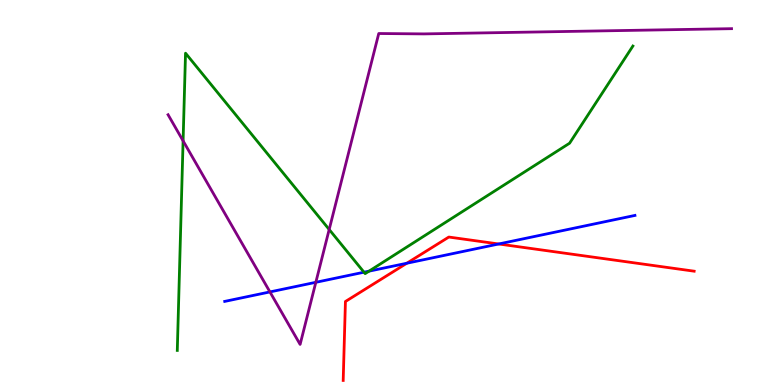[{'lines': ['blue', 'red'], 'intersections': [{'x': 5.25, 'y': 3.16}, {'x': 6.43, 'y': 3.66}]}, {'lines': ['green', 'red'], 'intersections': []}, {'lines': ['purple', 'red'], 'intersections': []}, {'lines': ['blue', 'green'], 'intersections': [{'x': 4.7, 'y': 2.93}, {'x': 4.76, 'y': 2.96}]}, {'lines': ['blue', 'purple'], 'intersections': [{'x': 3.48, 'y': 2.42}, {'x': 4.08, 'y': 2.67}]}, {'lines': ['green', 'purple'], 'intersections': [{'x': 2.36, 'y': 6.34}, {'x': 4.25, 'y': 4.04}]}]